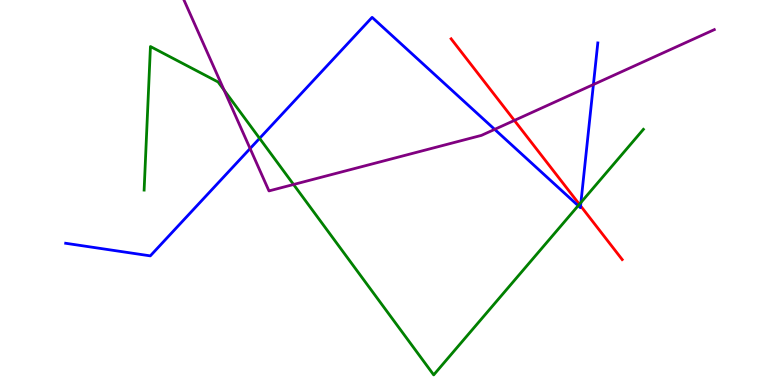[{'lines': ['blue', 'red'], 'intersections': [{'x': 7.49, 'y': 4.65}]}, {'lines': ['green', 'red'], 'intersections': [{'x': 7.48, 'y': 4.69}]}, {'lines': ['purple', 'red'], 'intersections': [{'x': 6.64, 'y': 6.87}]}, {'lines': ['blue', 'green'], 'intersections': [{'x': 3.35, 'y': 6.41}, {'x': 7.46, 'y': 4.66}, {'x': 7.5, 'y': 4.74}]}, {'lines': ['blue', 'purple'], 'intersections': [{'x': 3.23, 'y': 6.14}, {'x': 6.38, 'y': 6.64}, {'x': 7.66, 'y': 7.8}]}, {'lines': ['green', 'purple'], 'intersections': [{'x': 2.89, 'y': 7.66}, {'x': 3.79, 'y': 5.21}]}]